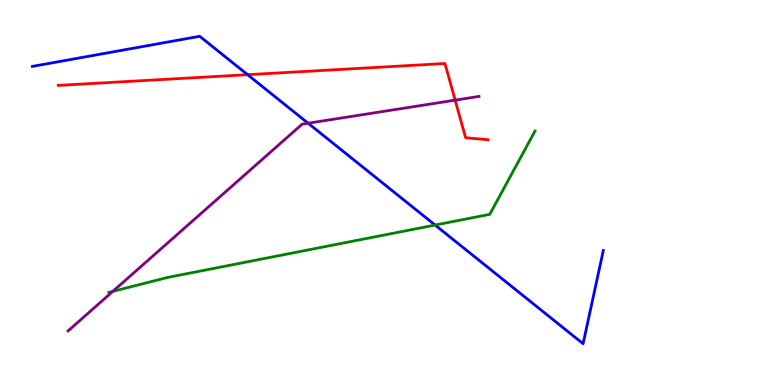[{'lines': ['blue', 'red'], 'intersections': [{'x': 3.19, 'y': 8.06}]}, {'lines': ['green', 'red'], 'intersections': []}, {'lines': ['purple', 'red'], 'intersections': [{'x': 5.87, 'y': 7.4}]}, {'lines': ['blue', 'green'], 'intersections': [{'x': 5.61, 'y': 4.15}]}, {'lines': ['blue', 'purple'], 'intersections': [{'x': 3.98, 'y': 6.8}]}, {'lines': ['green', 'purple'], 'intersections': [{'x': 1.46, 'y': 2.43}]}]